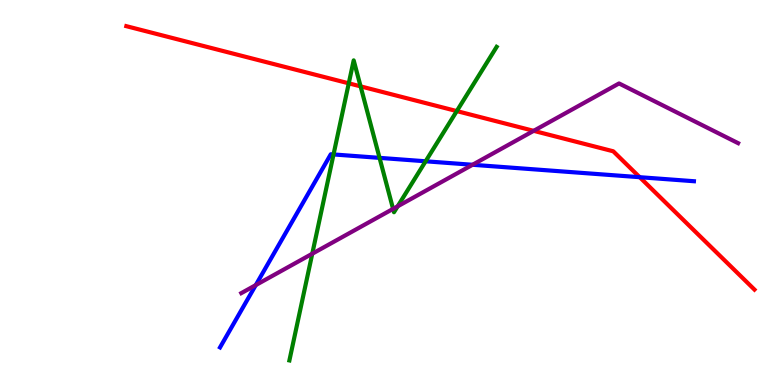[{'lines': ['blue', 'red'], 'intersections': [{'x': 8.25, 'y': 5.4}]}, {'lines': ['green', 'red'], 'intersections': [{'x': 4.5, 'y': 7.84}, {'x': 4.65, 'y': 7.76}, {'x': 5.89, 'y': 7.11}]}, {'lines': ['purple', 'red'], 'intersections': [{'x': 6.89, 'y': 6.6}]}, {'lines': ['blue', 'green'], 'intersections': [{'x': 4.3, 'y': 5.99}, {'x': 4.9, 'y': 5.9}, {'x': 5.49, 'y': 5.81}]}, {'lines': ['blue', 'purple'], 'intersections': [{'x': 3.3, 'y': 2.59}, {'x': 6.1, 'y': 5.72}]}, {'lines': ['green', 'purple'], 'intersections': [{'x': 4.03, 'y': 3.41}, {'x': 5.07, 'y': 4.57}, {'x': 5.13, 'y': 4.64}]}]